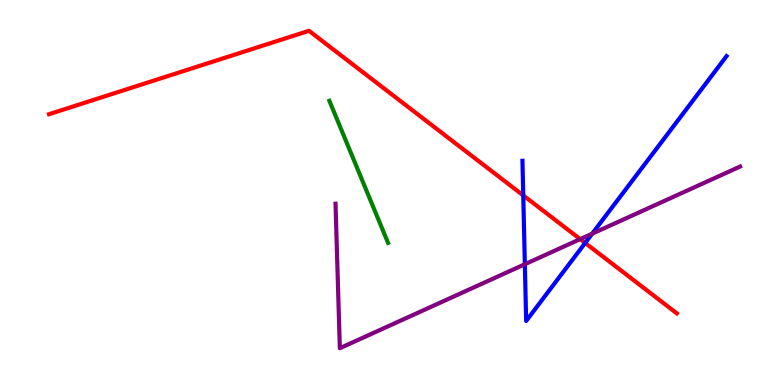[{'lines': ['blue', 'red'], 'intersections': [{'x': 6.75, 'y': 4.92}, {'x': 7.55, 'y': 3.69}]}, {'lines': ['green', 'red'], 'intersections': []}, {'lines': ['purple', 'red'], 'intersections': [{'x': 7.49, 'y': 3.79}]}, {'lines': ['blue', 'green'], 'intersections': []}, {'lines': ['blue', 'purple'], 'intersections': [{'x': 6.77, 'y': 3.14}, {'x': 7.64, 'y': 3.93}]}, {'lines': ['green', 'purple'], 'intersections': []}]